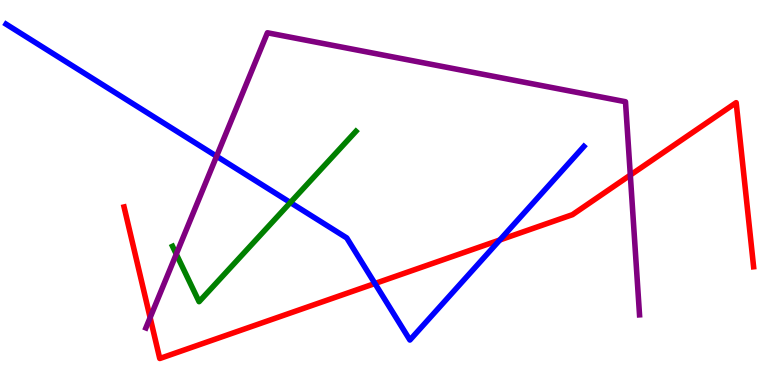[{'lines': ['blue', 'red'], 'intersections': [{'x': 4.84, 'y': 2.64}, {'x': 6.45, 'y': 3.77}]}, {'lines': ['green', 'red'], 'intersections': []}, {'lines': ['purple', 'red'], 'intersections': [{'x': 1.94, 'y': 1.75}, {'x': 8.13, 'y': 5.45}]}, {'lines': ['blue', 'green'], 'intersections': [{'x': 3.75, 'y': 4.74}]}, {'lines': ['blue', 'purple'], 'intersections': [{'x': 2.79, 'y': 5.94}]}, {'lines': ['green', 'purple'], 'intersections': [{'x': 2.27, 'y': 3.4}]}]